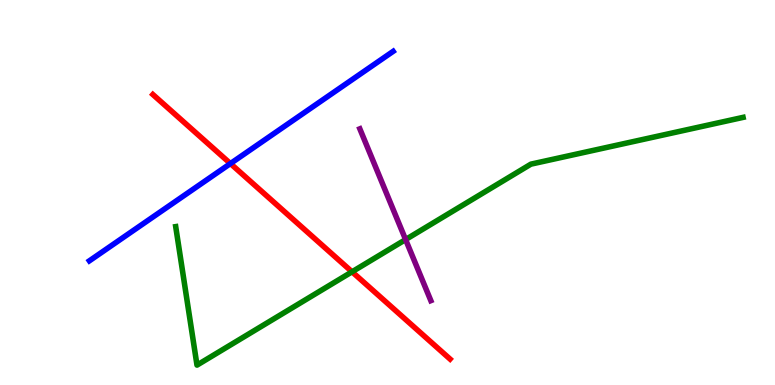[{'lines': ['blue', 'red'], 'intersections': [{'x': 2.97, 'y': 5.75}]}, {'lines': ['green', 'red'], 'intersections': [{'x': 4.54, 'y': 2.94}]}, {'lines': ['purple', 'red'], 'intersections': []}, {'lines': ['blue', 'green'], 'intersections': []}, {'lines': ['blue', 'purple'], 'intersections': []}, {'lines': ['green', 'purple'], 'intersections': [{'x': 5.23, 'y': 3.78}]}]